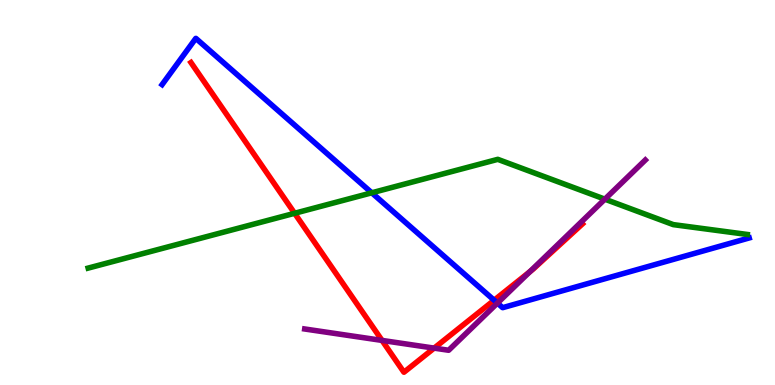[{'lines': ['blue', 'red'], 'intersections': [{'x': 6.38, 'y': 2.2}]}, {'lines': ['green', 'red'], 'intersections': [{'x': 3.8, 'y': 4.46}]}, {'lines': ['purple', 'red'], 'intersections': [{'x': 4.93, 'y': 1.16}, {'x': 5.6, 'y': 0.958}, {'x': 6.84, 'y': 2.95}]}, {'lines': ['blue', 'green'], 'intersections': [{'x': 4.8, 'y': 4.99}]}, {'lines': ['blue', 'purple'], 'intersections': [{'x': 6.42, 'y': 2.13}]}, {'lines': ['green', 'purple'], 'intersections': [{'x': 7.8, 'y': 4.83}]}]